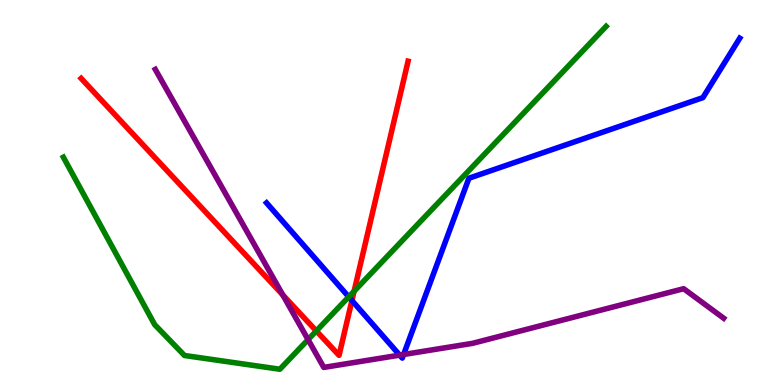[{'lines': ['blue', 'red'], 'intersections': [{'x': 4.54, 'y': 2.19}]}, {'lines': ['green', 'red'], 'intersections': [{'x': 4.08, 'y': 1.4}, {'x': 4.57, 'y': 2.44}]}, {'lines': ['purple', 'red'], 'intersections': [{'x': 3.65, 'y': 2.34}]}, {'lines': ['blue', 'green'], 'intersections': [{'x': 4.5, 'y': 2.29}]}, {'lines': ['blue', 'purple'], 'intersections': [{'x': 5.16, 'y': 0.776}, {'x': 5.21, 'y': 0.792}]}, {'lines': ['green', 'purple'], 'intersections': [{'x': 3.97, 'y': 1.18}]}]